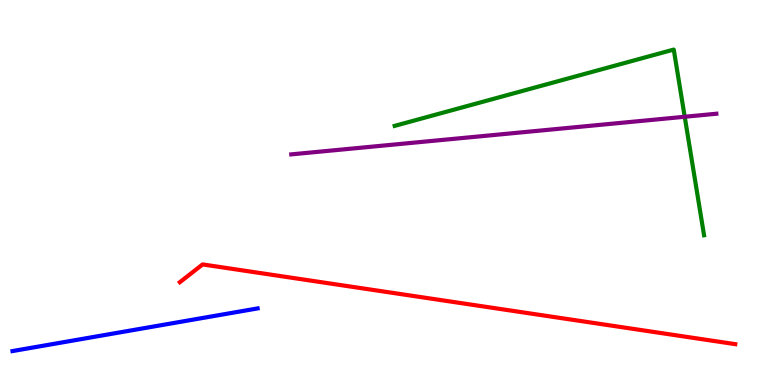[{'lines': ['blue', 'red'], 'intersections': []}, {'lines': ['green', 'red'], 'intersections': []}, {'lines': ['purple', 'red'], 'intersections': []}, {'lines': ['blue', 'green'], 'intersections': []}, {'lines': ['blue', 'purple'], 'intersections': []}, {'lines': ['green', 'purple'], 'intersections': [{'x': 8.84, 'y': 6.97}]}]